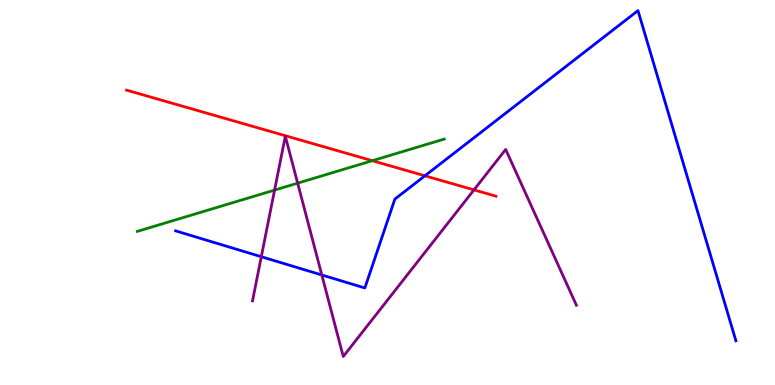[{'lines': ['blue', 'red'], 'intersections': [{'x': 5.48, 'y': 5.43}]}, {'lines': ['green', 'red'], 'intersections': [{'x': 4.8, 'y': 5.83}]}, {'lines': ['purple', 'red'], 'intersections': [{'x': 6.12, 'y': 5.07}]}, {'lines': ['blue', 'green'], 'intersections': []}, {'lines': ['blue', 'purple'], 'intersections': [{'x': 3.37, 'y': 3.33}, {'x': 4.15, 'y': 2.86}]}, {'lines': ['green', 'purple'], 'intersections': [{'x': 3.54, 'y': 5.06}, {'x': 3.84, 'y': 5.24}]}]